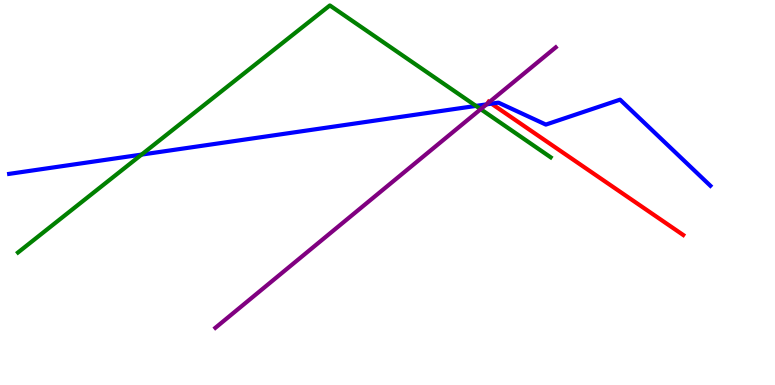[{'lines': ['blue', 'red'], 'intersections': [{'x': 6.34, 'y': 7.31}]}, {'lines': ['green', 'red'], 'intersections': []}, {'lines': ['purple', 'red'], 'intersections': [{'x': 6.31, 'y': 7.35}]}, {'lines': ['blue', 'green'], 'intersections': [{'x': 1.83, 'y': 5.98}, {'x': 6.14, 'y': 7.25}]}, {'lines': ['blue', 'purple'], 'intersections': [{'x': 6.28, 'y': 7.29}]}, {'lines': ['green', 'purple'], 'intersections': [{'x': 6.2, 'y': 7.16}]}]